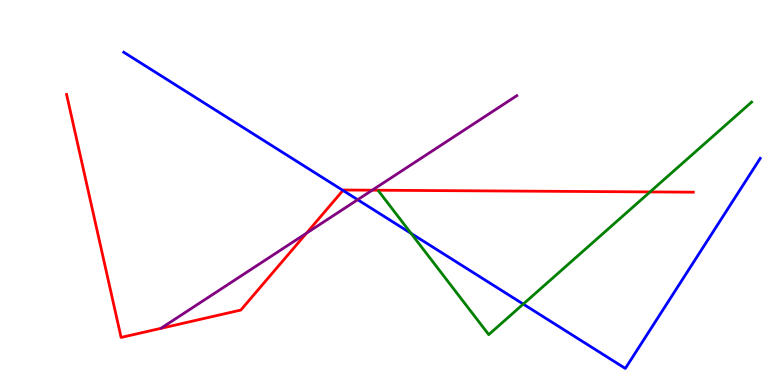[{'lines': ['blue', 'red'], 'intersections': [{'x': 4.43, 'y': 5.05}]}, {'lines': ['green', 'red'], 'intersections': [{'x': 8.39, 'y': 5.02}]}, {'lines': ['purple', 'red'], 'intersections': [{'x': 3.95, 'y': 3.94}, {'x': 4.8, 'y': 5.06}]}, {'lines': ['blue', 'green'], 'intersections': [{'x': 5.3, 'y': 3.94}, {'x': 6.75, 'y': 2.1}]}, {'lines': ['blue', 'purple'], 'intersections': [{'x': 4.62, 'y': 4.81}]}, {'lines': ['green', 'purple'], 'intersections': []}]